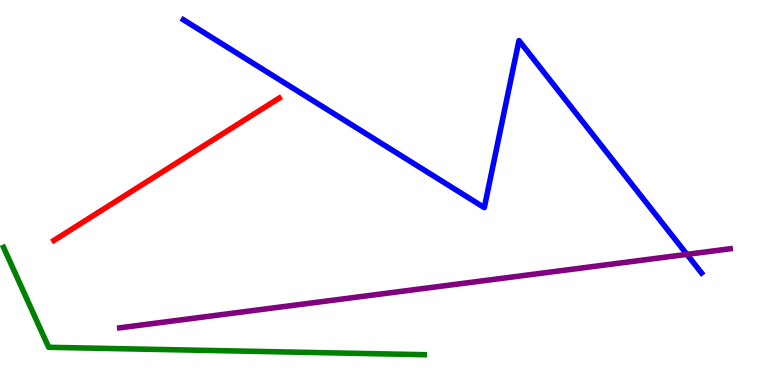[{'lines': ['blue', 'red'], 'intersections': []}, {'lines': ['green', 'red'], 'intersections': []}, {'lines': ['purple', 'red'], 'intersections': []}, {'lines': ['blue', 'green'], 'intersections': []}, {'lines': ['blue', 'purple'], 'intersections': [{'x': 8.86, 'y': 3.39}]}, {'lines': ['green', 'purple'], 'intersections': []}]